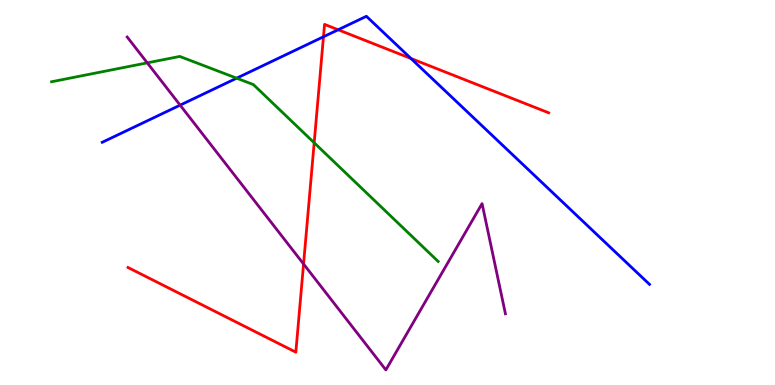[{'lines': ['blue', 'red'], 'intersections': [{'x': 4.17, 'y': 9.05}, {'x': 4.36, 'y': 9.23}, {'x': 5.3, 'y': 8.48}]}, {'lines': ['green', 'red'], 'intersections': [{'x': 4.05, 'y': 6.29}]}, {'lines': ['purple', 'red'], 'intersections': [{'x': 3.92, 'y': 3.14}]}, {'lines': ['blue', 'green'], 'intersections': [{'x': 3.05, 'y': 7.97}]}, {'lines': ['blue', 'purple'], 'intersections': [{'x': 2.32, 'y': 7.27}]}, {'lines': ['green', 'purple'], 'intersections': [{'x': 1.9, 'y': 8.37}]}]